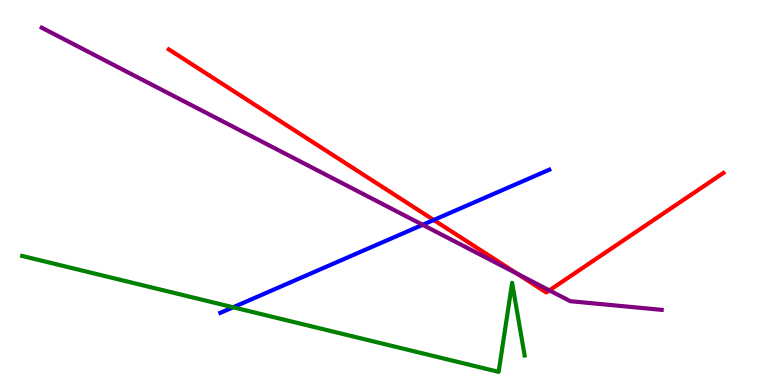[{'lines': ['blue', 'red'], 'intersections': [{'x': 5.6, 'y': 4.29}]}, {'lines': ['green', 'red'], 'intersections': []}, {'lines': ['purple', 'red'], 'intersections': [{'x': 6.67, 'y': 2.89}, {'x': 7.09, 'y': 2.46}]}, {'lines': ['blue', 'green'], 'intersections': [{'x': 3.01, 'y': 2.02}]}, {'lines': ['blue', 'purple'], 'intersections': [{'x': 5.45, 'y': 4.16}]}, {'lines': ['green', 'purple'], 'intersections': []}]